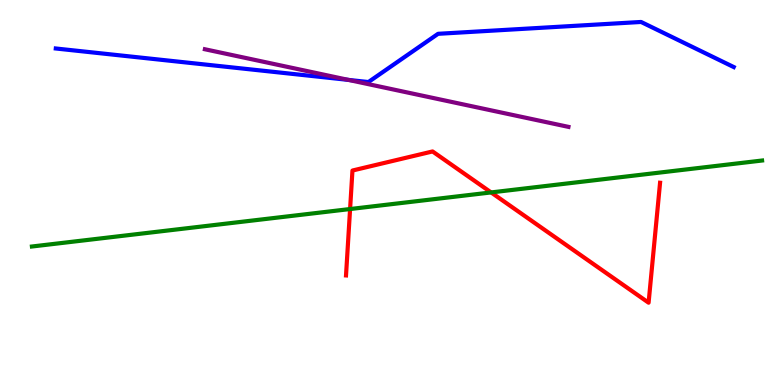[{'lines': ['blue', 'red'], 'intersections': []}, {'lines': ['green', 'red'], 'intersections': [{'x': 4.52, 'y': 4.57}, {'x': 6.34, 'y': 5.0}]}, {'lines': ['purple', 'red'], 'intersections': []}, {'lines': ['blue', 'green'], 'intersections': []}, {'lines': ['blue', 'purple'], 'intersections': [{'x': 4.5, 'y': 7.92}]}, {'lines': ['green', 'purple'], 'intersections': []}]